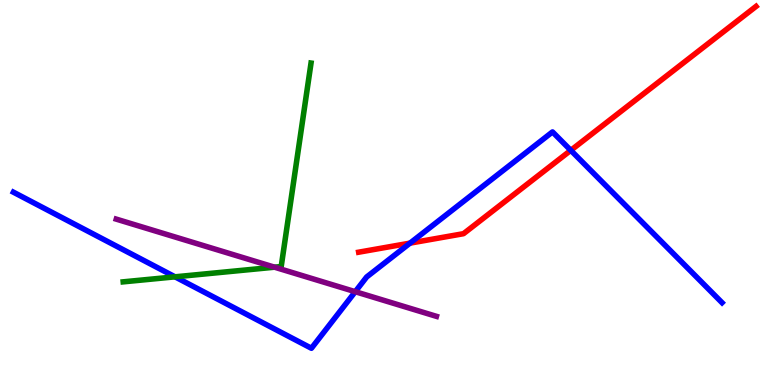[{'lines': ['blue', 'red'], 'intersections': [{'x': 5.29, 'y': 3.68}, {'x': 7.36, 'y': 6.1}]}, {'lines': ['green', 'red'], 'intersections': []}, {'lines': ['purple', 'red'], 'intersections': []}, {'lines': ['blue', 'green'], 'intersections': [{'x': 2.26, 'y': 2.81}]}, {'lines': ['blue', 'purple'], 'intersections': [{'x': 4.58, 'y': 2.42}]}, {'lines': ['green', 'purple'], 'intersections': [{'x': 3.54, 'y': 3.06}]}]